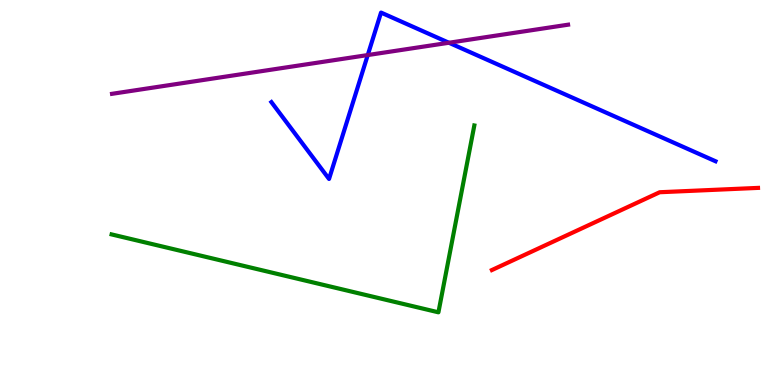[{'lines': ['blue', 'red'], 'intersections': []}, {'lines': ['green', 'red'], 'intersections': []}, {'lines': ['purple', 'red'], 'intersections': []}, {'lines': ['blue', 'green'], 'intersections': []}, {'lines': ['blue', 'purple'], 'intersections': [{'x': 4.75, 'y': 8.57}, {'x': 5.79, 'y': 8.89}]}, {'lines': ['green', 'purple'], 'intersections': []}]